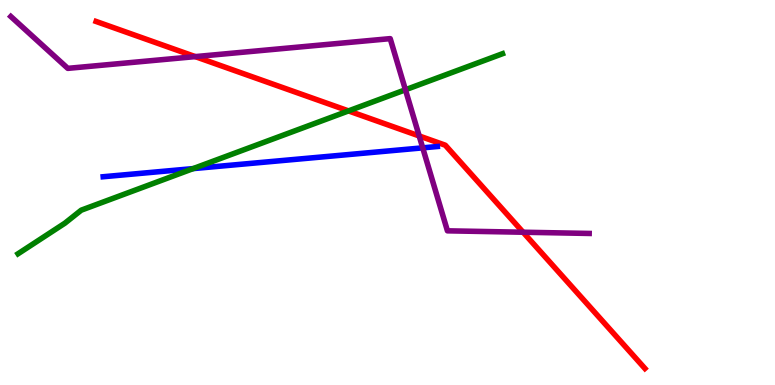[{'lines': ['blue', 'red'], 'intersections': []}, {'lines': ['green', 'red'], 'intersections': [{'x': 4.5, 'y': 7.12}]}, {'lines': ['purple', 'red'], 'intersections': [{'x': 2.52, 'y': 8.53}, {'x': 5.41, 'y': 6.47}, {'x': 6.75, 'y': 3.97}]}, {'lines': ['blue', 'green'], 'intersections': [{'x': 2.49, 'y': 5.62}]}, {'lines': ['blue', 'purple'], 'intersections': [{'x': 5.45, 'y': 6.16}]}, {'lines': ['green', 'purple'], 'intersections': [{'x': 5.23, 'y': 7.67}]}]